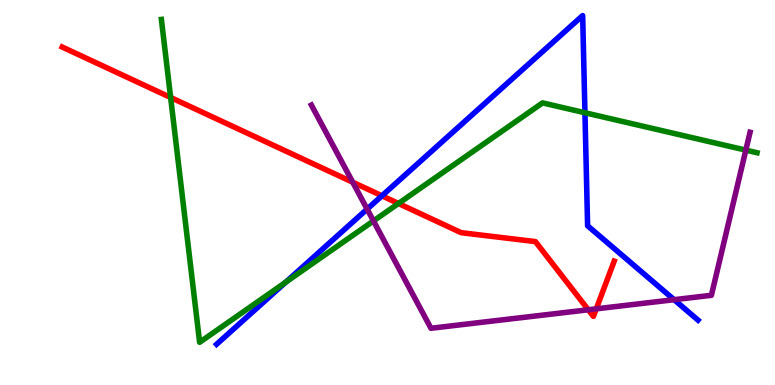[{'lines': ['blue', 'red'], 'intersections': [{'x': 4.93, 'y': 4.91}]}, {'lines': ['green', 'red'], 'intersections': [{'x': 2.2, 'y': 7.47}, {'x': 5.14, 'y': 4.71}]}, {'lines': ['purple', 'red'], 'intersections': [{'x': 4.55, 'y': 5.27}, {'x': 7.59, 'y': 1.95}, {'x': 7.69, 'y': 1.98}]}, {'lines': ['blue', 'green'], 'intersections': [{'x': 3.69, 'y': 2.67}, {'x': 7.55, 'y': 7.07}]}, {'lines': ['blue', 'purple'], 'intersections': [{'x': 4.74, 'y': 4.57}, {'x': 8.7, 'y': 2.22}]}, {'lines': ['green', 'purple'], 'intersections': [{'x': 4.82, 'y': 4.26}, {'x': 9.62, 'y': 6.1}]}]